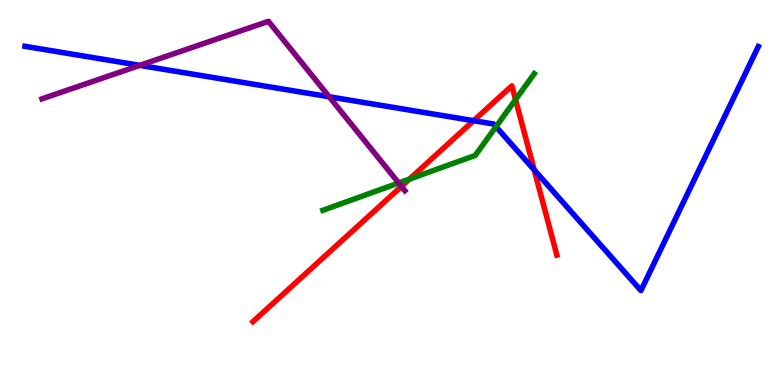[{'lines': ['blue', 'red'], 'intersections': [{'x': 6.11, 'y': 6.87}, {'x': 6.89, 'y': 5.59}]}, {'lines': ['green', 'red'], 'intersections': [{'x': 5.28, 'y': 5.35}, {'x': 6.65, 'y': 7.41}]}, {'lines': ['purple', 'red'], 'intersections': [{'x': 5.18, 'y': 5.16}]}, {'lines': ['blue', 'green'], 'intersections': [{'x': 6.4, 'y': 6.71}]}, {'lines': ['blue', 'purple'], 'intersections': [{'x': 1.8, 'y': 8.3}, {'x': 4.25, 'y': 7.49}]}, {'lines': ['green', 'purple'], 'intersections': [{'x': 5.14, 'y': 5.25}]}]